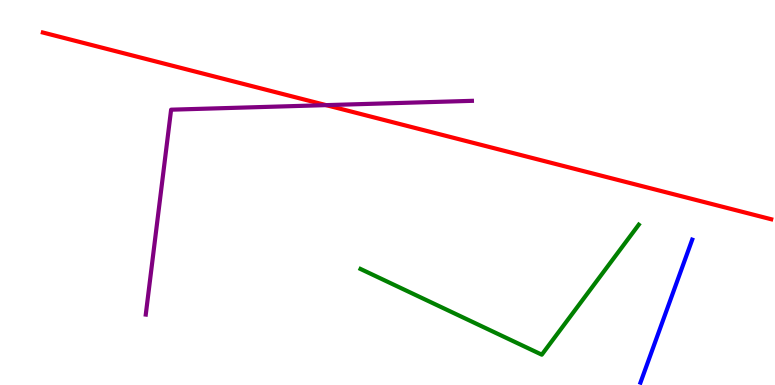[{'lines': ['blue', 'red'], 'intersections': []}, {'lines': ['green', 'red'], 'intersections': []}, {'lines': ['purple', 'red'], 'intersections': [{'x': 4.21, 'y': 7.27}]}, {'lines': ['blue', 'green'], 'intersections': []}, {'lines': ['blue', 'purple'], 'intersections': []}, {'lines': ['green', 'purple'], 'intersections': []}]